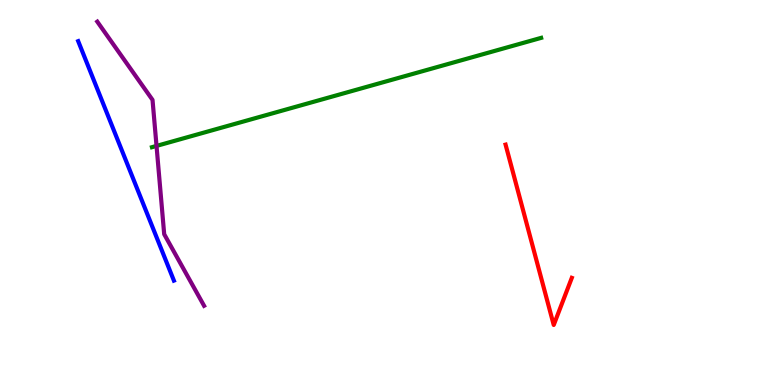[{'lines': ['blue', 'red'], 'intersections': []}, {'lines': ['green', 'red'], 'intersections': []}, {'lines': ['purple', 'red'], 'intersections': []}, {'lines': ['blue', 'green'], 'intersections': []}, {'lines': ['blue', 'purple'], 'intersections': []}, {'lines': ['green', 'purple'], 'intersections': [{'x': 2.02, 'y': 6.21}]}]